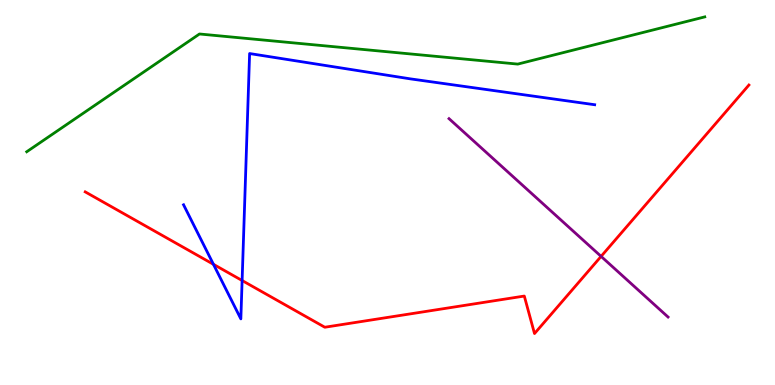[{'lines': ['blue', 'red'], 'intersections': [{'x': 2.75, 'y': 3.13}, {'x': 3.12, 'y': 2.71}]}, {'lines': ['green', 'red'], 'intersections': []}, {'lines': ['purple', 'red'], 'intersections': [{'x': 7.76, 'y': 3.34}]}, {'lines': ['blue', 'green'], 'intersections': []}, {'lines': ['blue', 'purple'], 'intersections': []}, {'lines': ['green', 'purple'], 'intersections': []}]